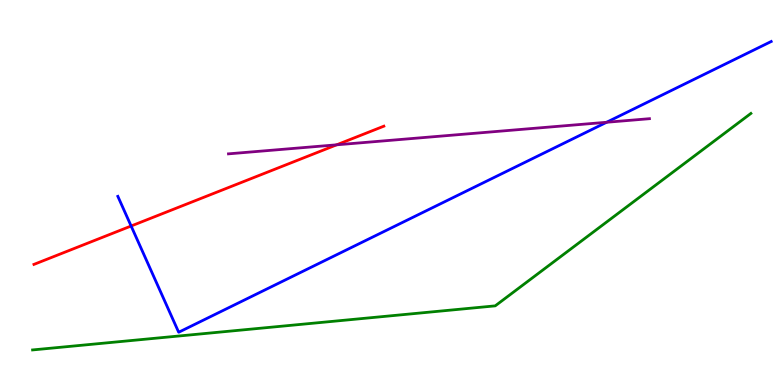[{'lines': ['blue', 'red'], 'intersections': [{'x': 1.69, 'y': 4.13}]}, {'lines': ['green', 'red'], 'intersections': []}, {'lines': ['purple', 'red'], 'intersections': [{'x': 4.34, 'y': 6.24}]}, {'lines': ['blue', 'green'], 'intersections': []}, {'lines': ['blue', 'purple'], 'intersections': [{'x': 7.83, 'y': 6.82}]}, {'lines': ['green', 'purple'], 'intersections': []}]